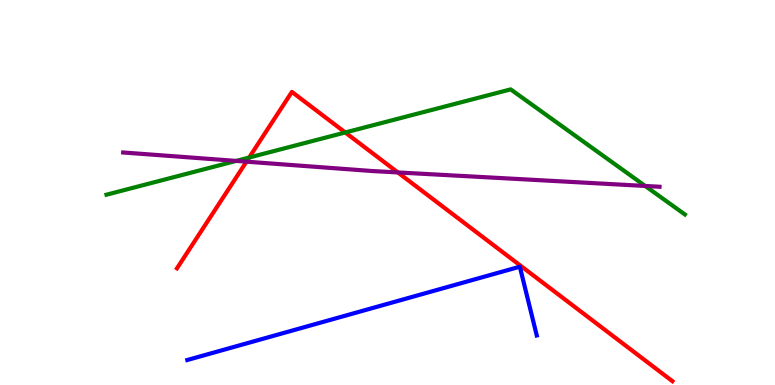[{'lines': ['blue', 'red'], 'intersections': []}, {'lines': ['green', 'red'], 'intersections': [{'x': 3.22, 'y': 5.91}, {'x': 4.46, 'y': 6.56}]}, {'lines': ['purple', 'red'], 'intersections': [{'x': 3.18, 'y': 5.8}, {'x': 5.13, 'y': 5.52}]}, {'lines': ['blue', 'green'], 'intersections': []}, {'lines': ['blue', 'purple'], 'intersections': []}, {'lines': ['green', 'purple'], 'intersections': [{'x': 3.05, 'y': 5.82}, {'x': 8.33, 'y': 5.17}]}]